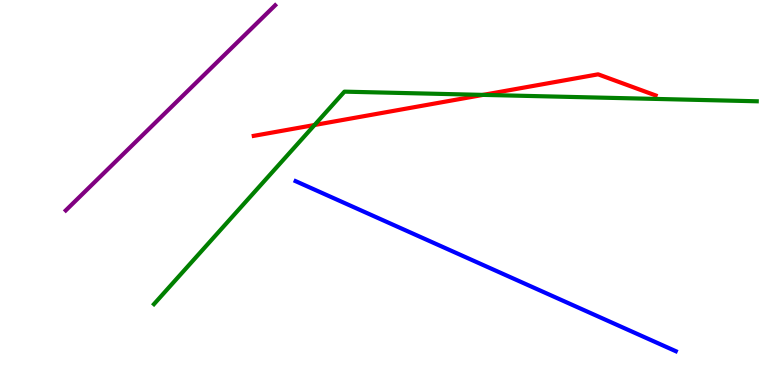[{'lines': ['blue', 'red'], 'intersections': []}, {'lines': ['green', 'red'], 'intersections': [{'x': 4.06, 'y': 6.75}, {'x': 6.23, 'y': 7.54}]}, {'lines': ['purple', 'red'], 'intersections': []}, {'lines': ['blue', 'green'], 'intersections': []}, {'lines': ['blue', 'purple'], 'intersections': []}, {'lines': ['green', 'purple'], 'intersections': []}]